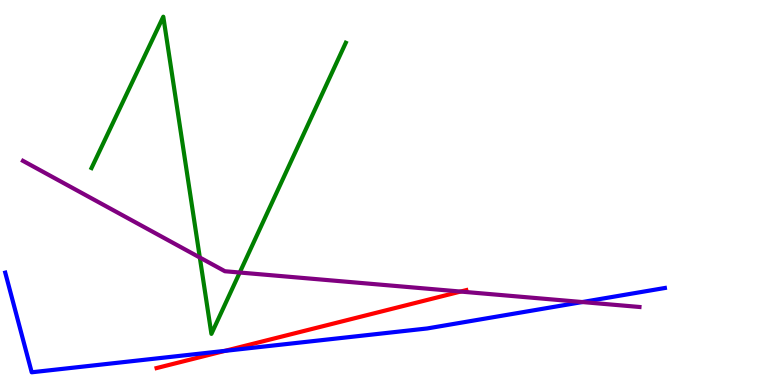[{'lines': ['blue', 'red'], 'intersections': [{'x': 2.9, 'y': 0.887}]}, {'lines': ['green', 'red'], 'intersections': []}, {'lines': ['purple', 'red'], 'intersections': [{'x': 5.94, 'y': 2.43}]}, {'lines': ['blue', 'green'], 'intersections': []}, {'lines': ['blue', 'purple'], 'intersections': [{'x': 7.51, 'y': 2.15}]}, {'lines': ['green', 'purple'], 'intersections': [{'x': 2.58, 'y': 3.31}, {'x': 3.09, 'y': 2.92}]}]